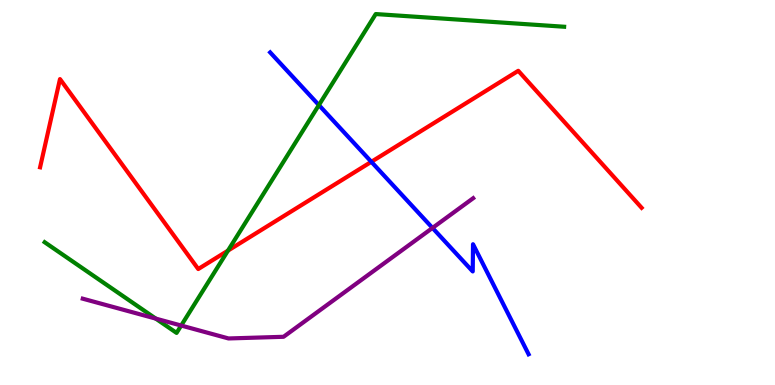[{'lines': ['blue', 'red'], 'intersections': [{'x': 4.79, 'y': 5.8}]}, {'lines': ['green', 'red'], 'intersections': [{'x': 2.94, 'y': 3.49}]}, {'lines': ['purple', 'red'], 'intersections': []}, {'lines': ['blue', 'green'], 'intersections': [{'x': 4.11, 'y': 7.27}]}, {'lines': ['blue', 'purple'], 'intersections': [{'x': 5.58, 'y': 4.08}]}, {'lines': ['green', 'purple'], 'intersections': [{'x': 2.01, 'y': 1.72}, {'x': 2.34, 'y': 1.54}]}]